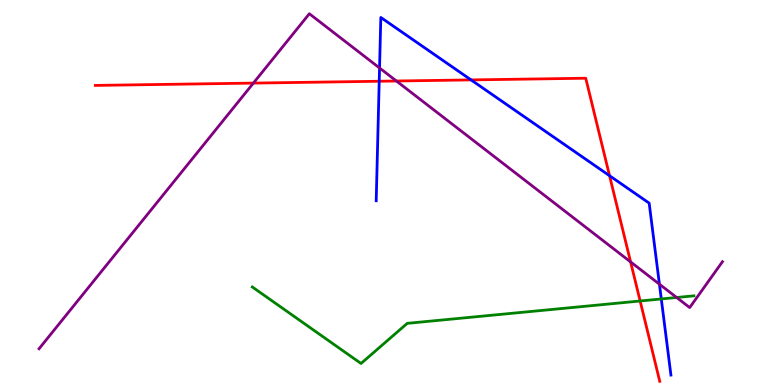[{'lines': ['blue', 'red'], 'intersections': [{'x': 4.89, 'y': 7.89}, {'x': 6.08, 'y': 7.92}, {'x': 7.87, 'y': 5.44}]}, {'lines': ['green', 'red'], 'intersections': [{'x': 8.26, 'y': 2.18}]}, {'lines': ['purple', 'red'], 'intersections': [{'x': 3.27, 'y': 7.84}, {'x': 5.12, 'y': 7.9}, {'x': 8.14, 'y': 3.2}]}, {'lines': ['blue', 'green'], 'intersections': [{'x': 8.53, 'y': 2.23}]}, {'lines': ['blue', 'purple'], 'intersections': [{'x': 4.9, 'y': 8.23}, {'x': 8.51, 'y': 2.62}]}, {'lines': ['green', 'purple'], 'intersections': [{'x': 8.73, 'y': 2.27}]}]